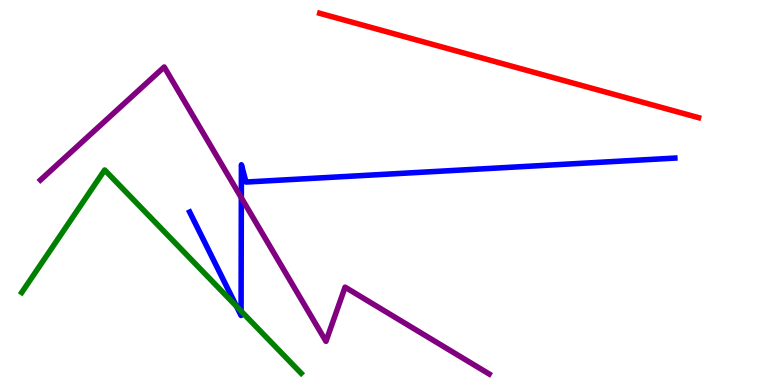[{'lines': ['blue', 'red'], 'intersections': []}, {'lines': ['green', 'red'], 'intersections': []}, {'lines': ['purple', 'red'], 'intersections': []}, {'lines': ['blue', 'green'], 'intersections': [{'x': 3.05, 'y': 2.04}, {'x': 3.11, 'y': 1.92}]}, {'lines': ['blue', 'purple'], 'intersections': [{'x': 3.11, 'y': 4.86}]}, {'lines': ['green', 'purple'], 'intersections': []}]